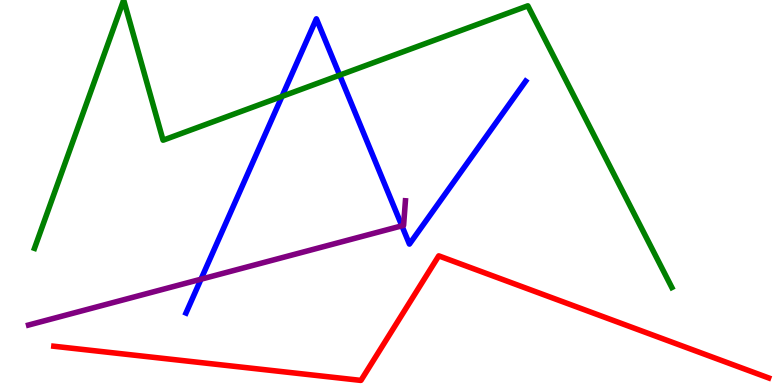[{'lines': ['blue', 'red'], 'intersections': []}, {'lines': ['green', 'red'], 'intersections': []}, {'lines': ['purple', 'red'], 'intersections': []}, {'lines': ['blue', 'green'], 'intersections': [{'x': 3.64, 'y': 7.5}, {'x': 4.38, 'y': 8.05}]}, {'lines': ['blue', 'purple'], 'intersections': [{'x': 2.59, 'y': 2.75}, {'x': 5.19, 'y': 4.13}]}, {'lines': ['green', 'purple'], 'intersections': []}]